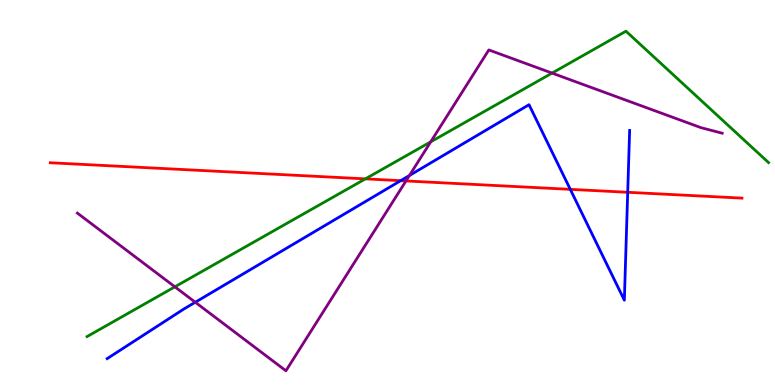[{'lines': ['blue', 'red'], 'intersections': [{'x': 5.17, 'y': 5.31}, {'x': 7.36, 'y': 5.08}, {'x': 8.1, 'y': 5.01}]}, {'lines': ['green', 'red'], 'intersections': [{'x': 4.71, 'y': 5.35}]}, {'lines': ['purple', 'red'], 'intersections': [{'x': 5.24, 'y': 5.3}]}, {'lines': ['blue', 'green'], 'intersections': []}, {'lines': ['blue', 'purple'], 'intersections': [{'x': 2.52, 'y': 2.15}, {'x': 5.28, 'y': 5.44}]}, {'lines': ['green', 'purple'], 'intersections': [{'x': 2.26, 'y': 2.55}, {'x': 5.56, 'y': 6.32}, {'x': 7.12, 'y': 8.1}]}]